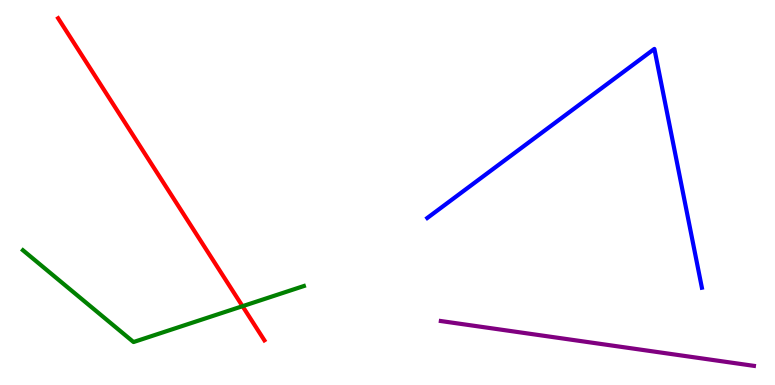[{'lines': ['blue', 'red'], 'intersections': []}, {'lines': ['green', 'red'], 'intersections': [{'x': 3.13, 'y': 2.05}]}, {'lines': ['purple', 'red'], 'intersections': []}, {'lines': ['blue', 'green'], 'intersections': []}, {'lines': ['blue', 'purple'], 'intersections': []}, {'lines': ['green', 'purple'], 'intersections': []}]